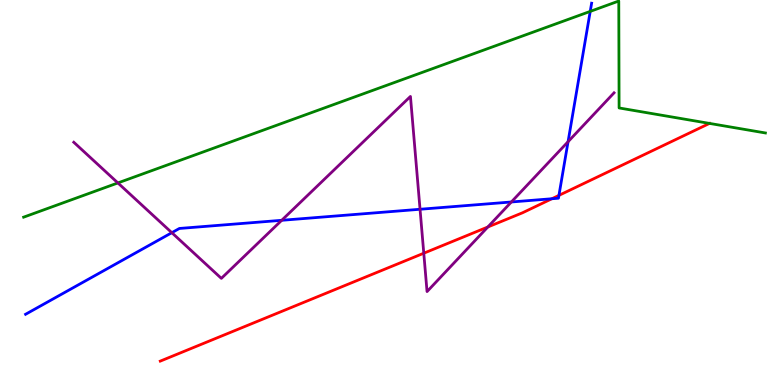[{'lines': ['blue', 'red'], 'intersections': [{'x': 7.12, 'y': 4.84}, {'x': 7.21, 'y': 4.93}]}, {'lines': ['green', 'red'], 'intersections': [{'x': 9.15, 'y': 6.79}]}, {'lines': ['purple', 'red'], 'intersections': [{'x': 5.47, 'y': 3.42}, {'x': 6.29, 'y': 4.1}]}, {'lines': ['blue', 'green'], 'intersections': [{'x': 7.62, 'y': 9.7}]}, {'lines': ['blue', 'purple'], 'intersections': [{'x': 2.22, 'y': 3.96}, {'x': 3.63, 'y': 4.28}, {'x': 5.42, 'y': 4.56}, {'x': 6.6, 'y': 4.75}, {'x': 7.33, 'y': 6.32}]}, {'lines': ['green', 'purple'], 'intersections': [{'x': 1.52, 'y': 5.25}]}]